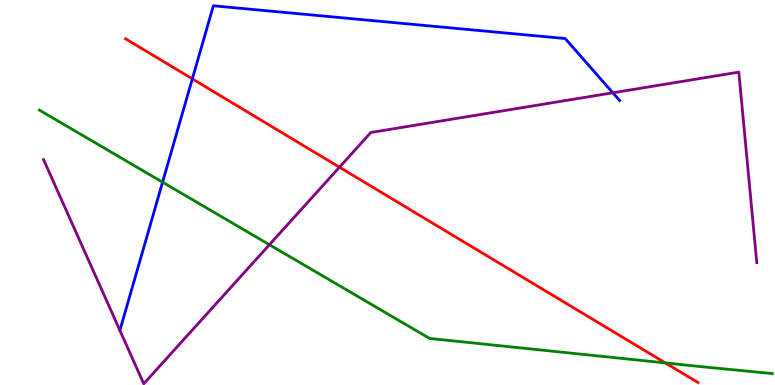[{'lines': ['blue', 'red'], 'intersections': [{'x': 2.48, 'y': 7.95}]}, {'lines': ['green', 'red'], 'intersections': [{'x': 8.59, 'y': 0.573}]}, {'lines': ['purple', 'red'], 'intersections': [{'x': 4.38, 'y': 5.66}]}, {'lines': ['blue', 'green'], 'intersections': [{'x': 2.1, 'y': 5.27}]}, {'lines': ['blue', 'purple'], 'intersections': [{'x': 7.91, 'y': 7.59}]}, {'lines': ['green', 'purple'], 'intersections': [{'x': 3.48, 'y': 3.64}]}]